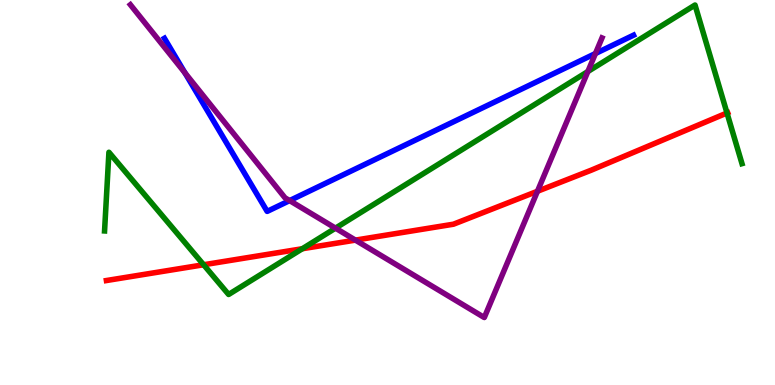[{'lines': ['blue', 'red'], 'intersections': []}, {'lines': ['green', 'red'], 'intersections': [{'x': 2.63, 'y': 3.12}, {'x': 3.9, 'y': 3.54}, {'x': 9.38, 'y': 7.07}]}, {'lines': ['purple', 'red'], 'intersections': [{'x': 4.59, 'y': 3.76}, {'x': 6.93, 'y': 5.03}]}, {'lines': ['blue', 'green'], 'intersections': []}, {'lines': ['blue', 'purple'], 'intersections': [{'x': 2.39, 'y': 8.11}, {'x': 3.74, 'y': 4.79}, {'x': 7.68, 'y': 8.61}]}, {'lines': ['green', 'purple'], 'intersections': [{'x': 4.33, 'y': 4.07}, {'x': 7.59, 'y': 8.14}]}]